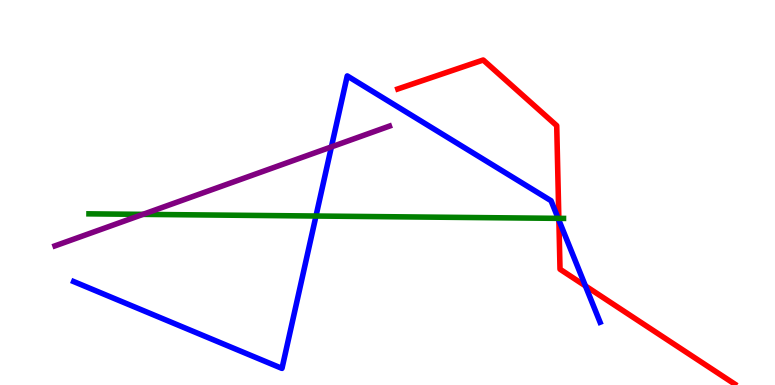[{'lines': ['blue', 'red'], 'intersections': [{'x': 7.21, 'y': 4.28}, {'x': 7.55, 'y': 2.57}]}, {'lines': ['green', 'red'], 'intersections': [{'x': 7.21, 'y': 4.33}]}, {'lines': ['purple', 'red'], 'intersections': []}, {'lines': ['blue', 'green'], 'intersections': [{'x': 4.08, 'y': 4.39}, {'x': 7.2, 'y': 4.33}]}, {'lines': ['blue', 'purple'], 'intersections': [{'x': 4.28, 'y': 6.18}]}, {'lines': ['green', 'purple'], 'intersections': [{'x': 1.84, 'y': 4.43}]}]